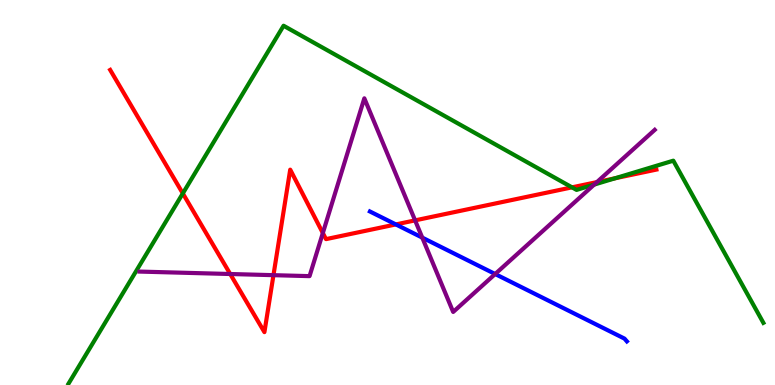[{'lines': ['blue', 'red'], 'intersections': [{'x': 5.11, 'y': 4.17}]}, {'lines': ['green', 'red'], 'intersections': [{'x': 2.36, 'y': 4.98}, {'x': 7.38, 'y': 5.13}, {'x': 7.94, 'y': 5.37}]}, {'lines': ['purple', 'red'], 'intersections': [{'x': 2.97, 'y': 2.88}, {'x': 3.53, 'y': 2.85}, {'x': 4.17, 'y': 3.95}, {'x': 5.36, 'y': 4.28}, {'x': 7.7, 'y': 5.27}]}, {'lines': ['blue', 'green'], 'intersections': []}, {'lines': ['blue', 'purple'], 'intersections': [{'x': 5.45, 'y': 3.83}, {'x': 6.39, 'y': 2.88}]}, {'lines': ['green', 'purple'], 'intersections': [{'x': 7.67, 'y': 5.21}]}]